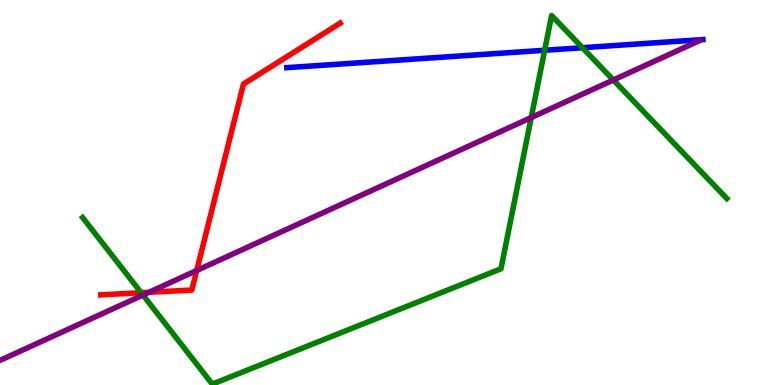[{'lines': ['blue', 'red'], 'intersections': []}, {'lines': ['green', 'red'], 'intersections': [{'x': 1.82, 'y': 2.4}]}, {'lines': ['purple', 'red'], 'intersections': [{'x': 1.92, 'y': 2.41}, {'x': 2.54, 'y': 2.97}]}, {'lines': ['blue', 'green'], 'intersections': [{'x': 7.03, 'y': 8.69}, {'x': 7.52, 'y': 8.76}]}, {'lines': ['blue', 'purple'], 'intersections': []}, {'lines': ['green', 'purple'], 'intersections': [{'x': 1.84, 'y': 2.34}, {'x': 6.85, 'y': 6.95}, {'x': 7.91, 'y': 7.92}]}]